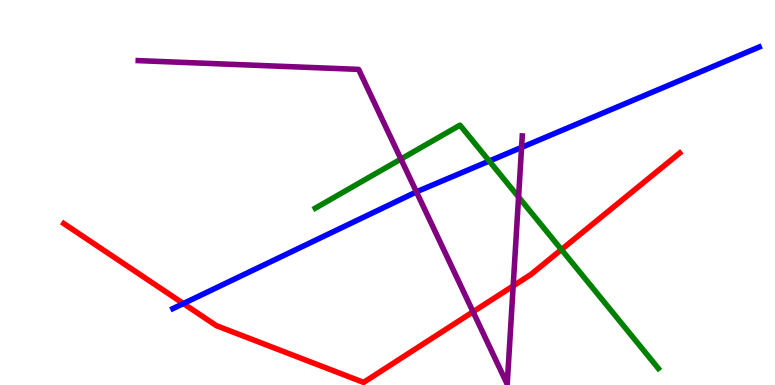[{'lines': ['blue', 'red'], 'intersections': [{'x': 2.37, 'y': 2.12}]}, {'lines': ['green', 'red'], 'intersections': [{'x': 7.24, 'y': 3.52}]}, {'lines': ['purple', 'red'], 'intersections': [{'x': 6.1, 'y': 1.9}, {'x': 6.62, 'y': 2.57}]}, {'lines': ['blue', 'green'], 'intersections': [{'x': 6.31, 'y': 5.82}]}, {'lines': ['blue', 'purple'], 'intersections': [{'x': 5.37, 'y': 5.02}, {'x': 6.73, 'y': 6.17}]}, {'lines': ['green', 'purple'], 'intersections': [{'x': 5.17, 'y': 5.87}, {'x': 6.69, 'y': 4.88}]}]